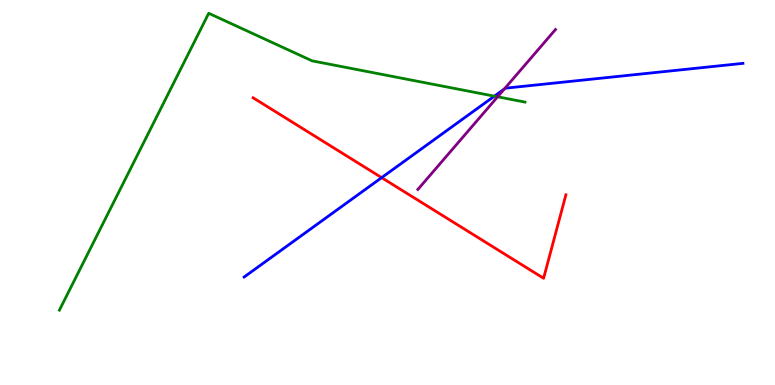[{'lines': ['blue', 'red'], 'intersections': [{'x': 4.92, 'y': 5.39}]}, {'lines': ['green', 'red'], 'intersections': []}, {'lines': ['purple', 'red'], 'intersections': []}, {'lines': ['blue', 'green'], 'intersections': [{'x': 6.38, 'y': 7.5}]}, {'lines': ['blue', 'purple'], 'intersections': [{'x': 6.51, 'y': 7.69}]}, {'lines': ['green', 'purple'], 'intersections': [{'x': 6.42, 'y': 7.49}]}]